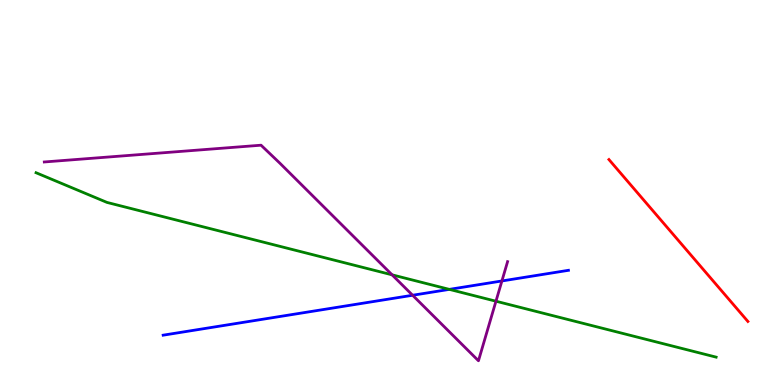[{'lines': ['blue', 'red'], 'intersections': []}, {'lines': ['green', 'red'], 'intersections': []}, {'lines': ['purple', 'red'], 'intersections': []}, {'lines': ['blue', 'green'], 'intersections': [{'x': 5.8, 'y': 2.48}]}, {'lines': ['blue', 'purple'], 'intersections': [{'x': 5.32, 'y': 2.33}, {'x': 6.48, 'y': 2.7}]}, {'lines': ['green', 'purple'], 'intersections': [{'x': 5.06, 'y': 2.86}, {'x': 6.4, 'y': 2.18}]}]